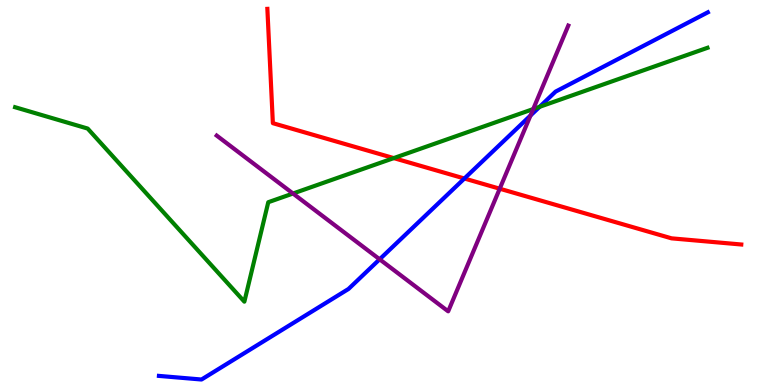[{'lines': ['blue', 'red'], 'intersections': [{'x': 5.99, 'y': 5.36}]}, {'lines': ['green', 'red'], 'intersections': [{'x': 5.08, 'y': 5.89}]}, {'lines': ['purple', 'red'], 'intersections': [{'x': 6.45, 'y': 5.1}]}, {'lines': ['blue', 'green'], 'intersections': [{'x': 6.96, 'y': 7.23}]}, {'lines': ['blue', 'purple'], 'intersections': [{'x': 4.9, 'y': 3.27}, {'x': 6.85, 'y': 7.0}]}, {'lines': ['green', 'purple'], 'intersections': [{'x': 3.78, 'y': 4.97}, {'x': 6.88, 'y': 7.17}]}]